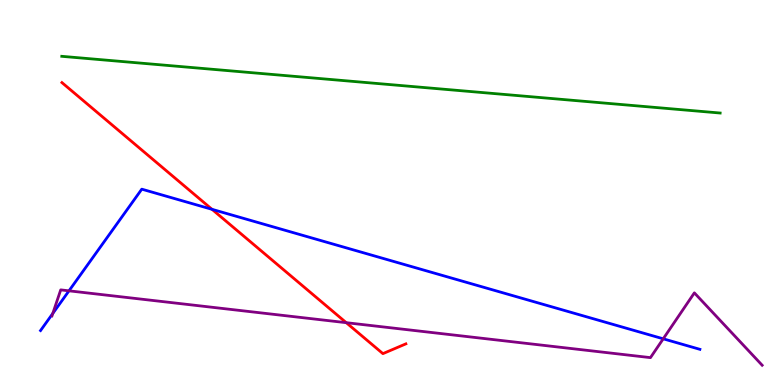[{'lines': ['blue', 'red'], 'intersections': [{'x': 2.74, 'y': 4.56}]}, {'lines': ['green', 'red'], 'intersections': []}, {'lines': ['purple', 'red'], 'intersections': [{'x': 4.47, 'y': 1.62}]}, {'lines': ['blue', 'green'], 'intersections': []}, {'lines': ['blue', 'purple'], 'intersections': [{'x': 0.681, 'y': 1.86}, {'x': 0.89, 'y': 2.45}, {'x': 8.56, 'y': 1.2}]}, {'lines': ['green', 'purple'], 'intersections': []}]